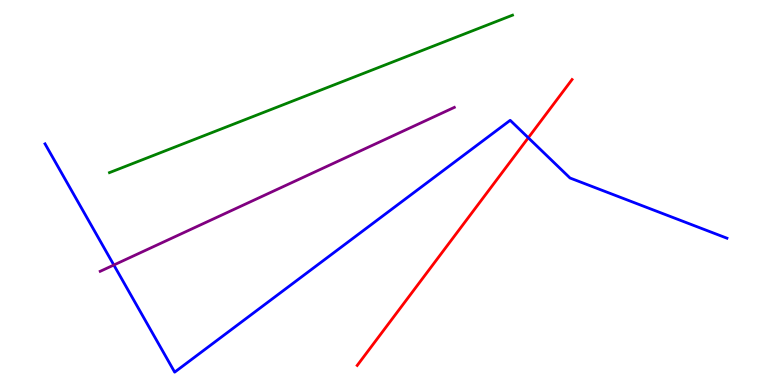[{'lines': ['blue', 'red'], 'intersections': [{'x': 6.82, 'y': 6.42}]}, {'lines': ['green', 'red'], 'intersections': []}, {'lines': ['purple', 'red'], 'intersections': []}, {'lines': ['blue', 'green'], 'intersections': []}, {'lines': ['blue', 'purple'], 'intersections': [{'x': 1.47, 'y': 3.12}]}, {'lines': ['green', 'purple'], 'intersections': []}]